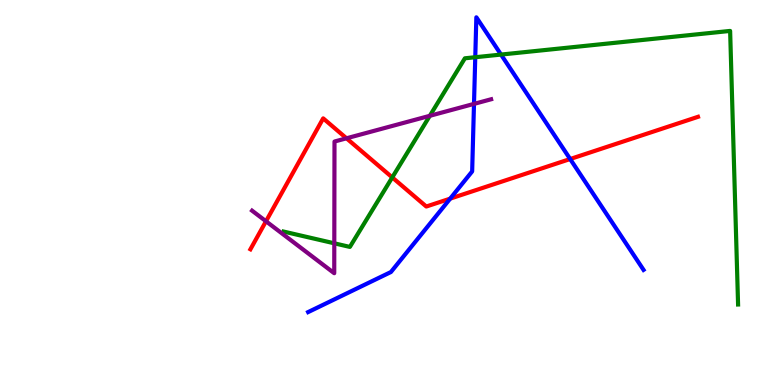[{'lines': ['blue', 'red'], 'intersections': [{'x': 5.81, 'y': 4.84}, {'x': 7.36, 'y': 5.87}]}, {'lines': ['green', 'red'], 'intersections': [{'x': 5.06, 'y': 5.39}]}, {'lines': ['purple', 'red'], 'intersections': [{'x': 3.43, 'y': 4.25}, {'x': 4.47, 'y': 6.41}]}, {'lines': ['blue', 'green'], 'intersections': [{'x': 6.13, 'y': 8.51}, {'x': 6.46, 'y': 8.58}]}, {'lines': ['blue', 'purple'], 'intersections': [{'x': 6.12, 'y': 7.3}]}, {'lines': ['green', 'purple'], 'intersections': [{'x': 4.31, 'y': 3.68}, {'x': 5.55, 'y': 6.99}]}]